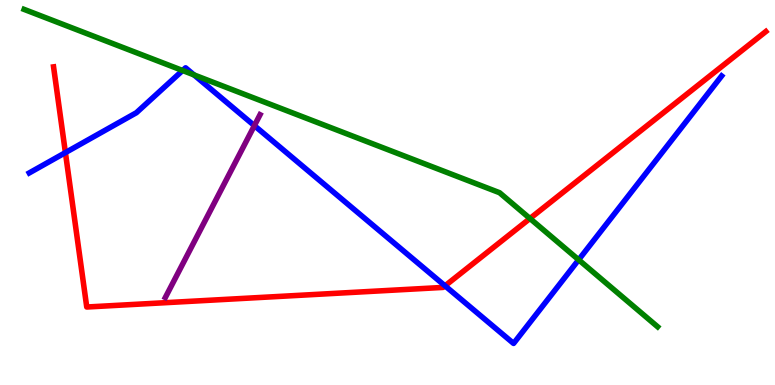[{'lines': ['blue', 'red'], 'intersections': [{'x': 0.844, 'y': 6.04}, {'x': 5.74, 'y': 2.58}]}, {'lines': ['green', 'red'], 'intersections': [{'x': 6.84, 'y': 4.32}]}, {'lines': ['purple', 'red'], 'intersections': []}, {'lines': ['blue', 'green'], 'intersections': [{'x': 2.36, 'y': 8.17}, {'x': 2.5, 'y': 8.05}, {'x': 7.47, 'y': 3.25}]}, {'lines': ['blue', 'purple'], 'intersections': [{'x': 3.28, 'y': 6.74}]}, {'lines': ['green', 'purple'], 'intersections': []}]